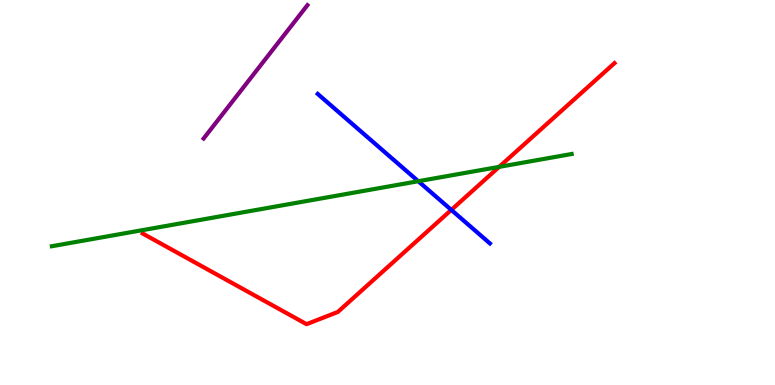[{'lines': ['blue', 'red'], 'intersections': [{'x': 5.82, 'y': 4.55}]}, {'lines': ['green', 'red'], 'intersections': [{'x': 6.44, 'y': 5.67}]}, {'lines': ['purple', 'red'], 'intersections': []}, {'lines': ['blue', 'green'], 'intersections': [{'x': 5.4, 'y': 5.29}]}, {'lines': ['blue', 'purple'], 'intersections': []}, {'lines': ['green', 'purple'], 'intersections': []}]